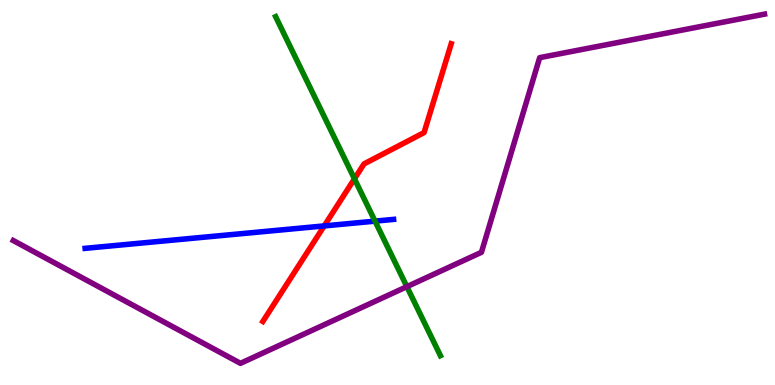[{'lines': ['blue', 'red'], 'intersections': [{'x': 4.18, 'y': 4.13}]}, {'lines': ['green', 'red'], 'intersections': [{'x': 4.57, 'y': 5.36}]}, {'lines': ['purple', 'red'], 'intersections': []}, {'lines': ['blue', 'green'], 'intersections': [{'x': 4.84, 'y': 4.26}]}, {'lines': ['blue', 'purple'], 'intersections': []}, {'lines': ['green', 'purple'], 'intersections': [{'x': 5.25, 'y': 2.55}]}]